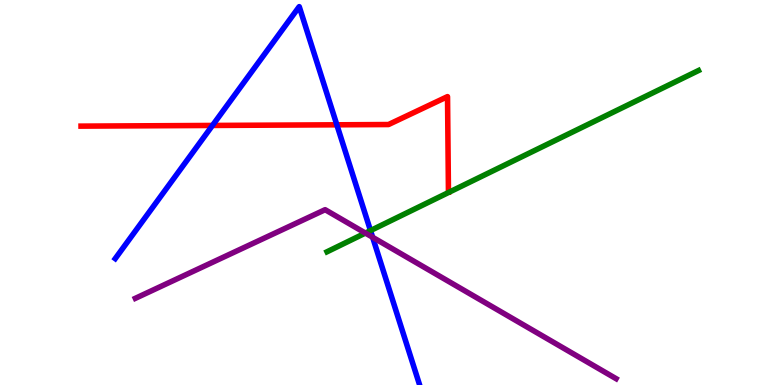[{'lines': ['blue', 'red'], 'intersections': [{'x': 2.74, 'y': 6.74}, {'x': 4.35, 'y': 6.76}]}, {'lines': ['green', 'red'], 'intersections': []}, {'lines': ['purple', 'red'], 'intersections': []}, {'lines': ['blue', 'green'], 'intersections': [{'x': 4.78, 'y': 4.01}]}, {'lines': ['blue', 'purple'], 'intersections': [{'x': 4.81, 'y': 3.84}]}, {'lines': ['green', 'purple'], 'intersections': [{'x': 4.71, 'y': 3.95}]}]